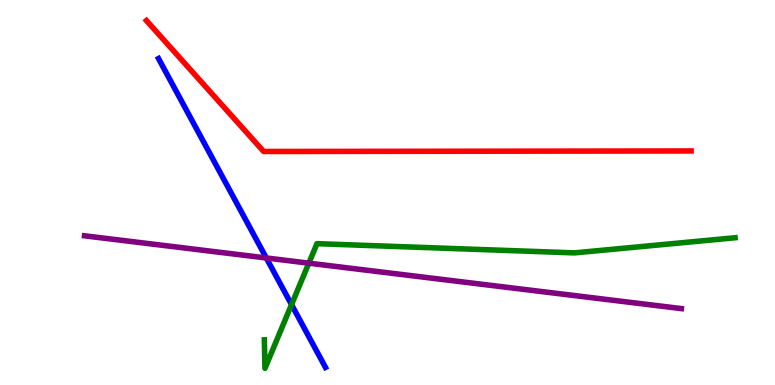[{'lines': ['blue', 'red'], 'intersections': []}, {'lines': ['green', 'red'], 'intersections': []}, {'lines': ['purple', 'red'], 'intersections': []}, {'lines': ['blue', 'green'], 'intersections': [{'x': 3.76, 'y': 2.09}]}, {'lines': ['blue', 'purple'], 'intersections': [{'x': 3.44, 'y': 3.3}]}, {'lines': ['green', 'purple'], 'intersections': [{'x': 3.98, 'y': 3.16}]}]